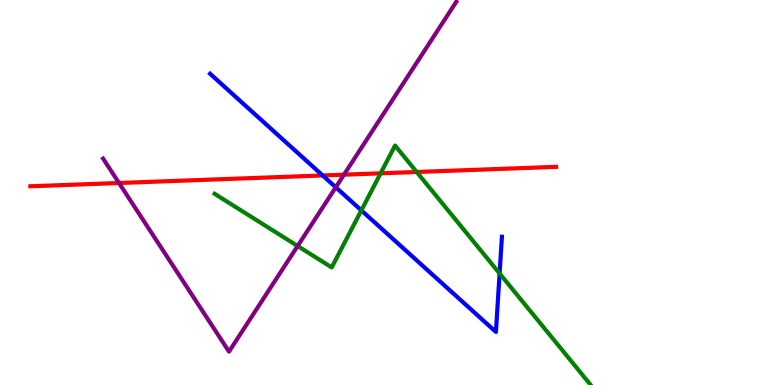[{'lines': ['blue', 'red'], 'intersections': [{'x': 4.16, 'y': 5.44}]}, {'lines': ['green', 'red'], 'intersections': [{'x': 4.91, 'y': 5.5}, {'x': 5.38, 'y': 5.53}]}, {'lines': ['purple', 'red'], 'intersections': [{'x': 1.54, 'y': 5.25}, {'x': 4.44, 'y': 5.46}]}, {'lines': ['blue', 'green'], 'intersections': [{'x': 4.66, 'y': 4.54}, {'x': 6.45, 'y': 2.9}]}, {'lines': ['blue', 'purple'], 'intersections': [{'x': 4.33, 'y': 5.14}]}, {'lines': ['green', 'purple'], 'intersections': [{'x': 3.84, 'y': 3.61}]}]